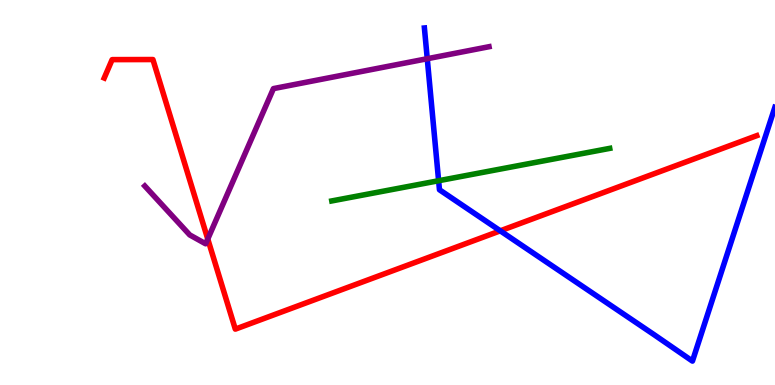[{'lines': ['blue', 'red'], 'intersections': [{'x': 6.46, 'y': 4.0}]}, {'lines': ['green', 'red'], 'intersections': []}, {'lines': ['purple', 'red'], 'intersections': [{'x': 2.68, 'y': 3.79}]}, {'lines': ['blue', 'green'], 'intersections': [{'x': 5.66, 'y': 5.31}]}, {'lines': ['blue', 'purple'], 'intersections': [{'x': 5.51, 'y': 8.47}]}, {'lines': ['green', 'purple'], 'intersections': []}]